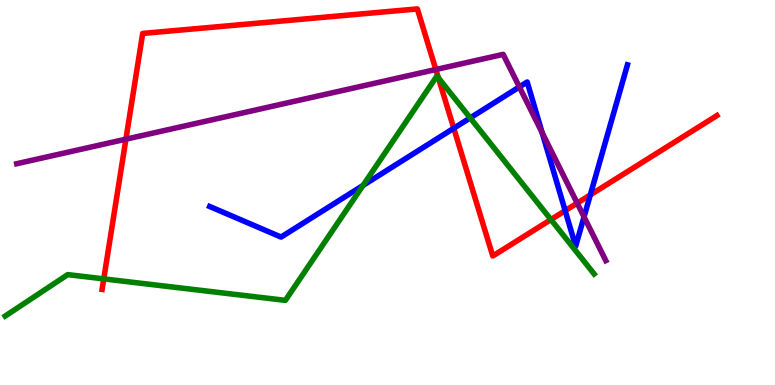[{'lines': ['blue', 'red'], 'intersections': [{'x': 5.86, 'y': 6.67}, {'x': 7.29, 'y': 4.53}, {'x': 7.62, 'y': 4.94}]}, {'lines': ['green', 'red'], 'intersections': [{'x': 1.34, 'y': 2.76}, {'x': 5.66, 'y': 7.98}, {'x': 7.11, 'y': 4.3}]}, {'lines': ['purple', 'red'], 'intersections': [{'x': 1.62, 'y': 6.39}, {'x': 5.62, 'y': 8.19}, {'x': 7.45, 'y': 4.72}]}, {'lines': ['blue', 'green'], 'intersections': [{'x': 4.68, 'y': 5.18}, {'x': 6.07, 'y': 6.94}]}, {'lines': ['blue', 'purple'], 'intersections': [{'x': 6.7, 'y': 7.74}, {'x': 7.0, 'y': 6.55}, {'x': 7.54, 'y': 4.37}]}, {'lines': ['green', 'purple'], 'intersections': []}]